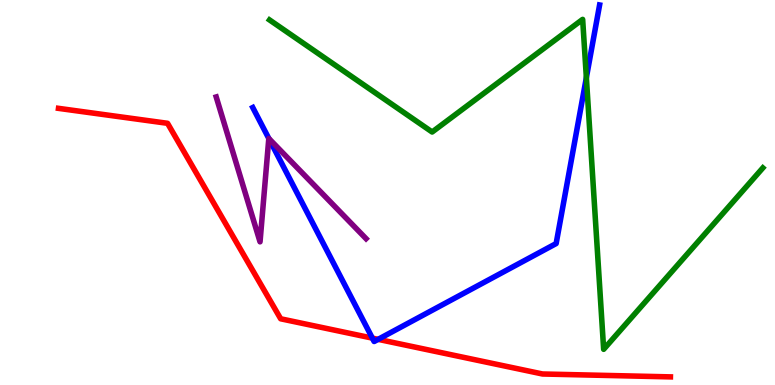[{'lines': ['blue', 'red'], 'intersections': [{'x': 4.8, 'y': 1.22}, {'x': 4.88, 'y': 1.19}]}, {'lines': ['green', 'red'], 'intersections': []}, {'lines': ['purple', 'red'], 'intersections': []}, {'lines': ['blue', 'green'], 'intersections': [{'x': 7.57, 'y': 7.98}]}, {'lines': ['blue', 'purple'], 'intersections': [{'x': 3.47, 'y': 6.4}]}, {'lines': ['green', 'purple'], 'intersections': []}]